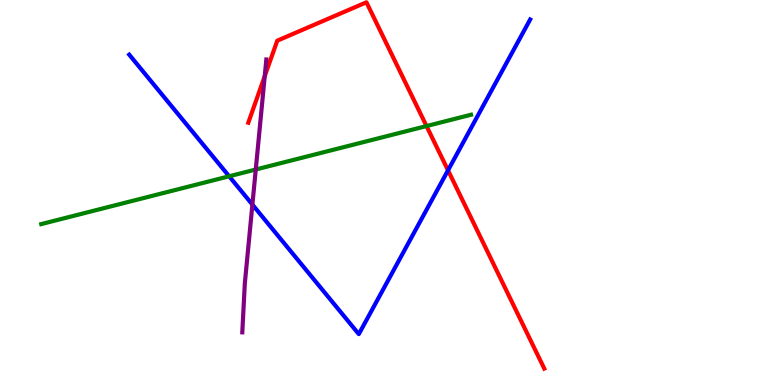[{'lines': ['blue', 'red'], 'intersections': [{'x': 5.78, 'y': 5.58}]}, {'lines': ['green', 'red'], 'intersections': [{'x': 5.5, 'y': 6.73}]}, {'lines': ['purple', 'red'], 'intersections': [{'x': 3.42, 'y': 8.02}]}, {'lines': ['blue', 'green'], 'intersections': [{'x': 2.96, 'y': 5.42}]}, {'lines': ['blue', 'purple'], 'intersections': [{'x': 3.26, 'y': 4.69}]}, {'lines': ['green', 'purple'], 'intersections': [{'x': 3.3, 'y': 5.6}]}]